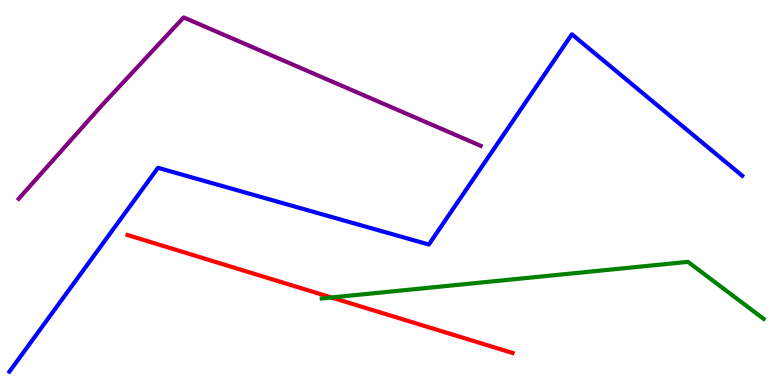[{'lines': ['blue', 'red'], 'intersections': []}, {'lines': ['green', 'red'], 'intersections': [{'x': 4.28, 'y': 2.27}]}, {'lines': ['purple', 'red'], 'intersections': []}, {'lines': ['blue', 'green'], 'intersections': []}, {'lines': ['blue', 'purple'], 'intersections': []}, {'lines': ['green', 'purple'], 'intersections': []}]